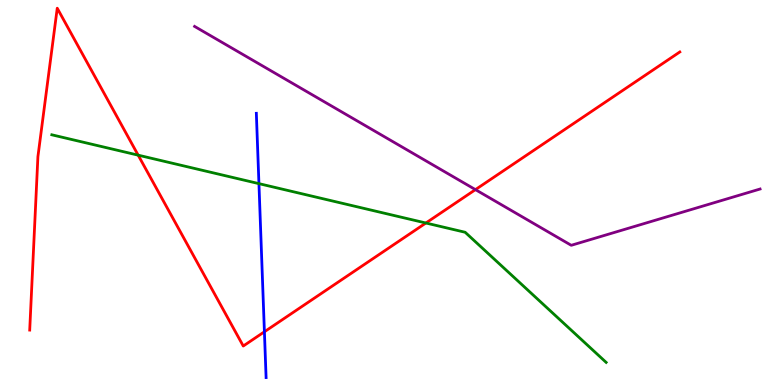[{'lines': ['blue', 'red'], 'intersections': [{'x': 3.41, 'y': 1.38}]}, {'lines': ['green', 'red'], 'intersections': [{'x': 1.78, 'y': 5.97}, {'x': 5.5, 'y': 4.21}]}, {'lines': ['purple', 'red'], 'intersections': [{'x': 6.13, 'y': 5.07}]}, {'lines': ['blue', 'green'], 'intersections': [{'x': 3.34, 'y': 5.23}]}, {'lines': ['blue', 'purple'], 'intersections': []}, {'lines': ['green', 'purple'], 'intersections': []}]